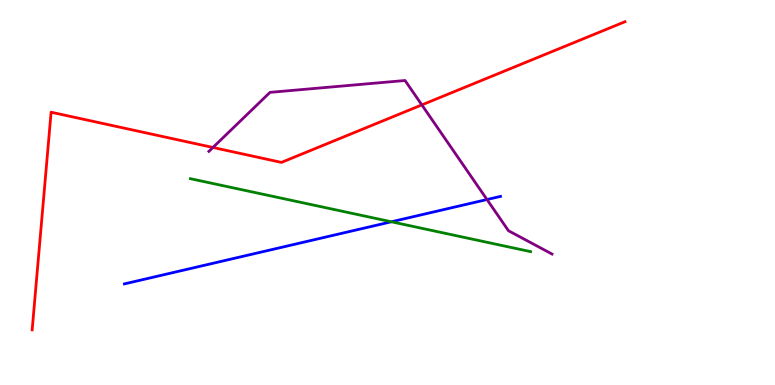[{'lines': ['blue', 'red'], 'intersections': []}, {'lines': ['green', 'red'], 'intersections': []}, {'lines': ['purple', 'red'], 'intersections': [{'x': 2.75, 'y': 6.17}, {'x': 5.44, 'y': 7.28}]}, {'lines': ['blue', 'green'], 'intersections': [{'x': 5.05, 'y': 4.24}]}, {'lines': ['blue', 'purple'], 'intersections': [{'x': 6.28, 'y': 4.82}]}, {'lines': ['green', 'purple'], 'intersections': []}]